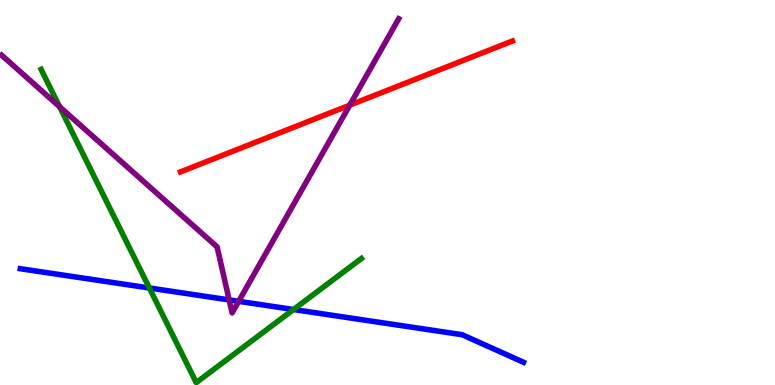[{'lines': ['blue', 'red'], 'intersections': []}, {'lines': ['green', 'red'], 'intersections': []}, {'lines': ['purple', 'red'], 'intersections': [{'x': 4.51, 'y': 7.27}]}, {'lines': ['blue', 'green'], 'intersections': [{'x': 1.93, 'y': 2.52}, {'x': 3.79, 'y': 1.96}]}, {'lines': ['blue', 'purple'], 'intersections': [{'x': 2.96, 'y': 2.21}, {'x': 3.08, 'y': 2.17}]}, {'lines': ['green', 'purple'], 'intersections': [{'x': 0.769, 'y': 7.23}]}]